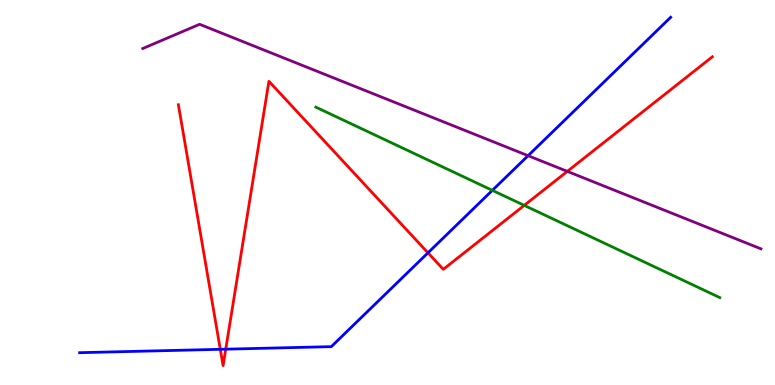[{'lines': ['blue', 'red'], 'intersections': [{'x': 2.84, 'y': 0.927}, {'x': 2.91, 'y': 0.93}, {'x': 5.52, 'y': 3.43}]}, {'lines': ['green', 'red'], 'intersections': [{'x': 6.76, 'y': 4.67}]}, {'lines': ['purple', 'red'], 'intersections': [{'x': 7.32, 'y': 5.55}]}, {'lines': ['blue', 'green'], 'intersections': [{'x': 6.35, 'y': 5.06}]}, {'lines': ['blue', 'purple'], 'intersections': [{'x': 6.81, 'y': 5.96}]}, {'lines': ['green', 'purple'], 'intersections': []}]